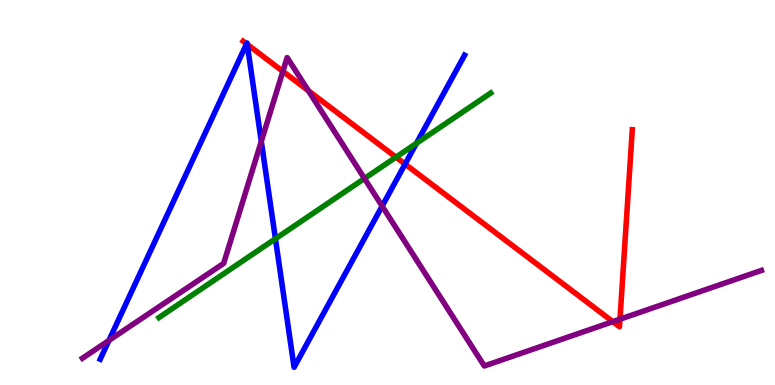[{'lines': ['blue', 'red'], 'intersections': [{'x': 3.18, 'y': 8.86}, {'x': 3.19, 'y': 8.85}, {'x': 5.23, 'y': 5.74}]}, {'lines': ['green', 'red'], 'intersections': [{'x': 5.11, 'y': 5.92}]}, {'lines': ['purple', 'red'], 'intersections': [{'x': 3.65, 'y': 8.15}, {'x': 3.98, 'y': 7.64}, {'x': 7.91, 'y': 1.65}, {'x': 8.0, 'y': 1.71}]}, {'lines': ['blue', 'green'], 'intersections': [{'x': 3.55, 'y': 3.8}, {'x': 5.37, 'y': 6.28}]}, {'lines': ['blue', 'purple'], 'intersections': [{'x': 1.41, 'y': 1.16}, {'x': 3.37, 'y': 6.33}, {'x': 4.93, 'y': 4.65}]}, {'lines': ['green', 'purple'], 'intersections': [{'x': 4.7, 'y': 5.36}]}]